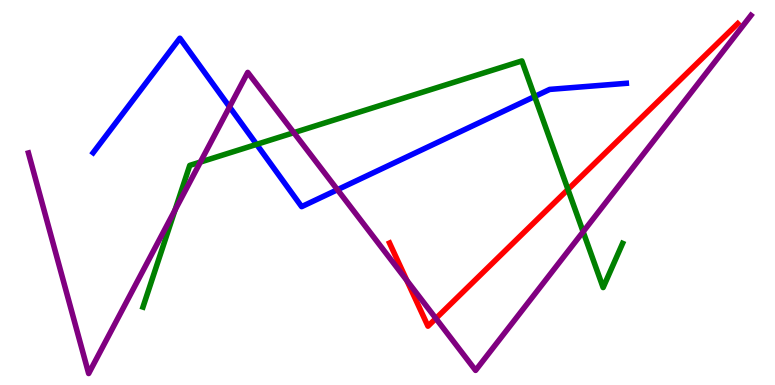[{'lines': ['blue', 'red'], 'intersections': []}, {'lines': ['green', 'red'], 'intersections': [{'x': 7.33, 'y': 5.08}]}, {'lines': ['purple', 'red'], 'intersections': [{'x': 5.25, 'y': 2.72}, {'x': 5.62, 'y': 1.73}]}, {'lines': ['blue', 'green'], 'intersections': [{'x': 3.31, 'y': 6.25}, {'x': 6.9, 'y': 7.49}]}, {'lines': ['blue', 'purple'], 'intersections': [{'x': 2.96, 'y': 7.22}, {'x': 4.35, 'y': 5.07}]}, {'lines': ['green', 'purple'], 'intersections': [{'x': 2.26, 'y': 4.54}, {'x': 2.59, 'y': 5.79}, {'x': 3.79, 'y': 6.55}, {'x': 7.52, 'y': 3.98}]}]